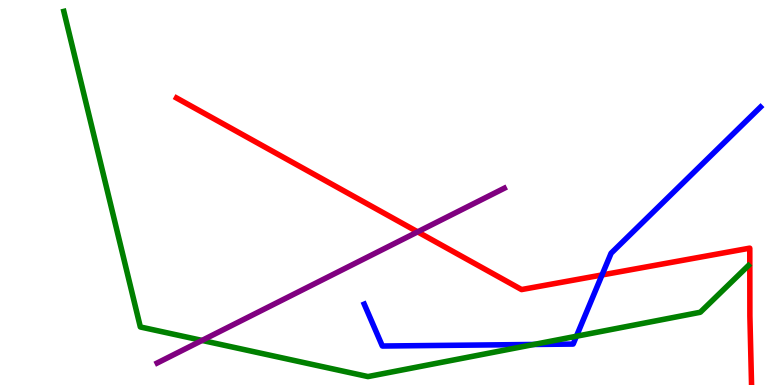[{'lines': ['blue', 'red'], 'intersections': [{'x': 7.77, 'y': 2.86}]}, {'lines': ['green', 'red'], 'intersections': []}, {'lines': ['purple', 'red'], 'intersections': [{'x': 5.39, 'y': 3.98}]}, {'lines': ['blue', 'green'], 'intersections': [{'x': 6.89, 'y': 1.05}, {'x': 7.44, 'y': 1.27}]}, {'lines': ['blue', 'purple'], 'intersections': []}, {'lines': ['green', 'purple'], 'intersections': [{'x': 2.61, 'y': 1.16}]}]